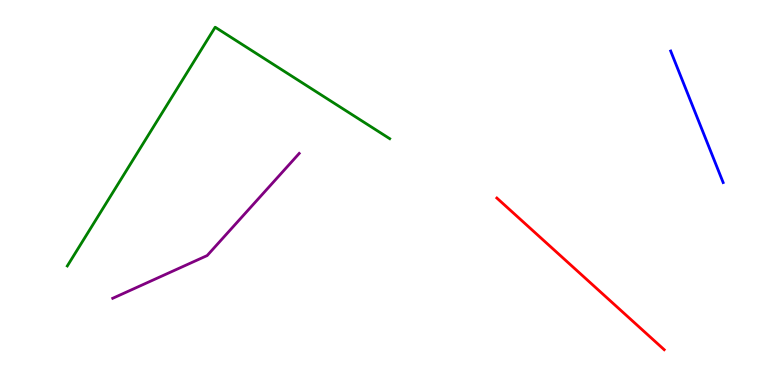[{'lines': ['blue', 'red'], 'intersections': []}, {'lines': ['green', 'red'], 'intersections': []}, {'lines': ['purple', 'red'], 'intersections': []}, {'lines': ['blue', 'green'], 'intersections': []}, {'lines': ['blue', 'purple'], 'intersections': []}, {'lines': ['green', 'purple'], 'intersections': []}]